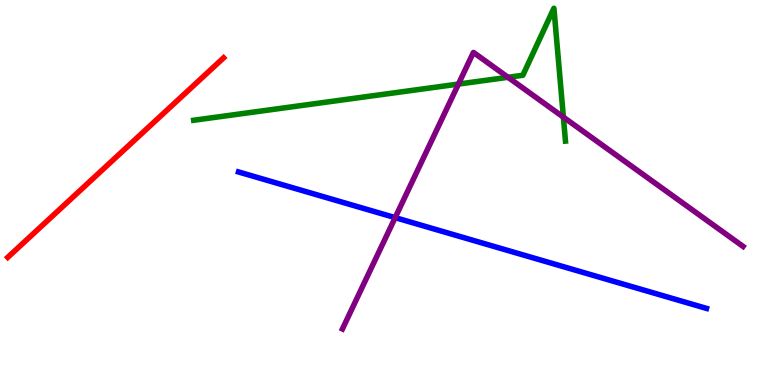[{'lines': ['blue', 'red'], 'intersections': []}, {'lines': ['green', 'red'], 'intersections': []}, {'lines': ['purple', 'red'], 'intersections': []}, {'lines': ['blue', 'green'], 'intersections': []}, {'lines': ['blue', 'purple'], 'intersections': [{'x': 5.1, 'y': 4.35}]}, {'lines': ['green', 'purple'], 'intersections': [{'x': 5.92, 'y': 7.82}, {'x': 6.55, 'y': 7.99}, {'x': 7.27, 'y': 6.96}]}]